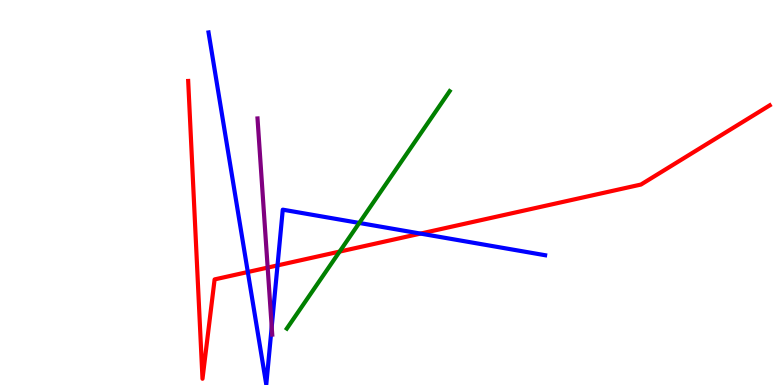[{'lines': ['blue', 'red'], 'intersections': [{'x': 3.2, 'y': 2.93}, {'x': 3.58, 'y': 3.11}, {'x': 5.43, 'y': 3.93}]}, {'lines': ['green', 'red'], 'intersections': [{'x': 4.38, 'y': 3.47}]}, {'lines': ['purple', 'red'], 'intersections': [{'x': 3.45, 'y': 3.05}]}, {'lines': ['blue', 'green'], 'intersections': [{'x': 4.64, 'y': 4.21}]}, {'lines': ['blue', 'purple'], 'intersections': [{'x': 3.51, 'y': 1.51}]}, {'lines': ['green', 'purple'], 'intersections': []}]